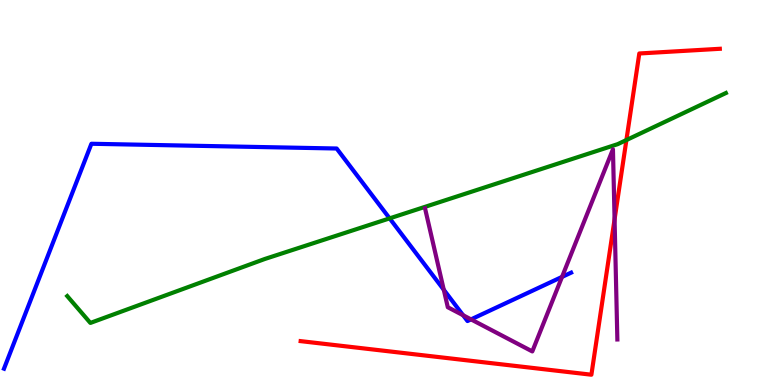[{'lines': ['blue', 'red'], 'intersections': []}, {'lines': ['green', 'red'], 'intersections': [{'x': 8.08, 'y': 6.36}]}, {'lines': ['purple', 'red'], 'intersections': [{'x': 7.93, 'y': 4.3}]}, {'lines': ['blue', 'green'], 'intersections': [{'x': 5.03, 'y': 4.33}]}, {'lines': ['blue', 'purple'], 'intersections': [{'x': 5.73, 'y': 2.47}, {'x': 5.98, 'y': 1.81}, {'x': 6.08, 'y': 1.7}, {'x': 7.25, 'y': 2.81}]}, {'lines': ['green', 'purple'], 'intersections': []}]